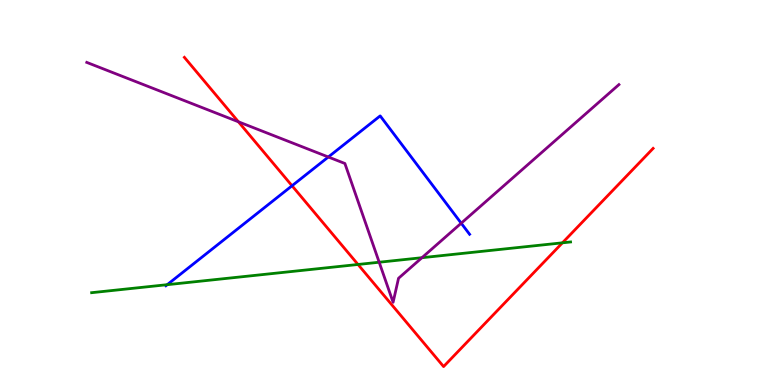[{'lines': ['blue', 'red'], 'intersections': [{'x': 3.77, 'y': 5.18}]}, {'lines': ['green', 'red'], 'intersections': [{'x': 4.62, 'y': 3.13}, {'x': 7.26, 'y': 3.69}]}, {'lines': ['purple', 'red'], 'intersections': [{'x': 3.08, 'y': 6.84}]}, {'lines': ['blue', 'green'], 'intersections': [{'x': 2.16, 'y': 2.61}]}, {'lines': ['blue', 'purple'], 'intersections': [{'x': 4.24, 'y': 5.92}, {'x': 5.95, 'y': 4.2}]}, {'lines': ['green', 'purple'], 'intersections': [{'x': 4.89, 'y': 3.19}, {'x': 5.44, 'y': 3.31}]}]